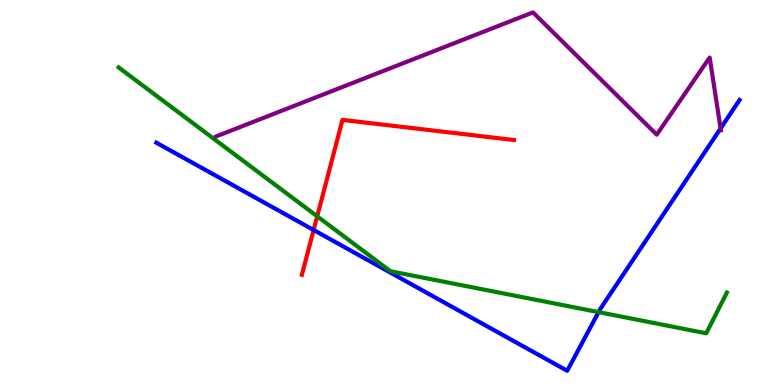[{'lines': ['blue', 'red'], 'intersections': [{'x': 4.05, 'y': 4.03}]}, {'lines': ['green', 'red'], 'intersections': [{'x': 4.09, 'y': 4.38}]}, {'lines': ['purple', 'red'], 'intersections': []}, {'lines': ['blue', 'green'], 'intersections': [{'x': 7.72, 'y': 1.89}]}, {'lines': ['blue', 'purple'], 'intersections': [{'x': 9.3, 'y': 6.66}]}, {'lines': ['green', 'purple'], 'intersections': []}]